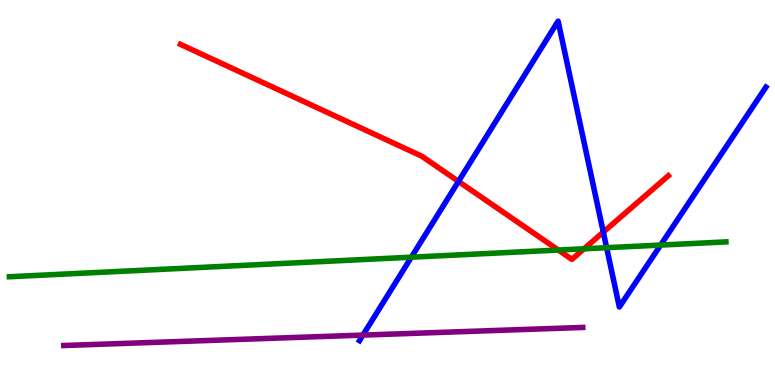[{'lines': ['blue', 'red'], 'intersections': [{'x': 5.92, 'y': 5.29}, {'x': 7.78, 'y': 3.97}]}, {'lines': ['green', 'red'], 'intersections': [{'x': 7.2, 'y': 3.51}, {'x': 7.54, 'y': 3.54}]}, {'lines': ['purple', 'red'], 'intersections': []}, {'lines': ['blue', 'green'], 'intersections': [{'x': 5.31, 'y': 3.32}, {'x': 7.83, 'y': 3.57}, {'x': 8.52, 'y': 3.63}]}, {'lines': ['blue', 'purple'], 'intersections': [{'x': 4.68, 'y': 1.3}]}, {'lines': ['green', 'purple'], 'intersections': []}]